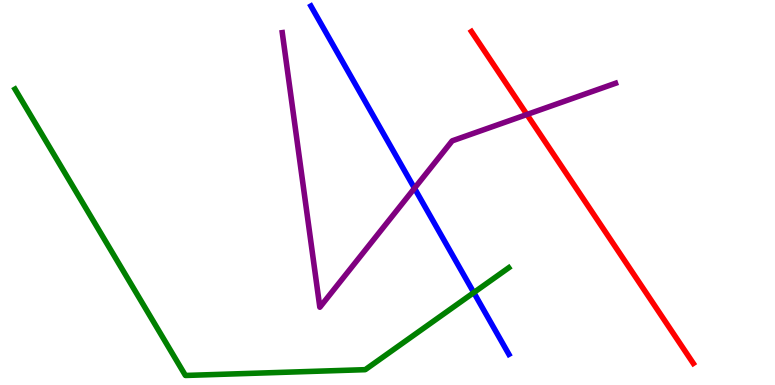[{'lines': ['blue', 'red'], 'intersections': []}, {'lines': ['green', 'red'], 'intersections': []}, {'lines': ['purple', 'red'], 'intersections': [{'x': 6.8, 'y': 7.03}]}, {'lines': ['blue', 'green'], 'intersections': [{'x': 6.11, 'y': 2.4}]}, {'lines': ['blue', 'purple'], 'intersections': [{'x': 5.35, 'y': 5.11}]}, {'lines': ['green', 'purple'], 'intersections': []}]